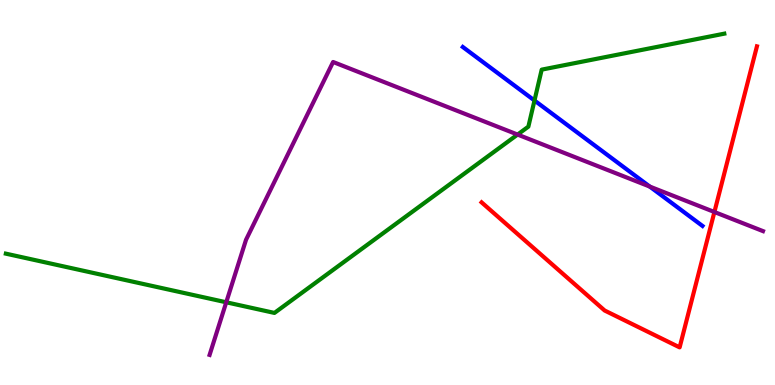[{'lines': ['blue', 'red'], 'intersections': []}, {'lines': ['green', 'red'], 'intersections': []}, {'lines': ['purple', 'red'], 'intersections': [{'x': 9.22, 'y': 4.49}]}, {'lines': ['blue', 'green'], 'intersections': [{'x': 6.9, 'y': 7.39}]}, {'lines': ['blue', 'purple'], 'intersections': [{'x': 8.38, 'y': 5.15}]}, {'lines': ['green', 'purple'], 'intersections': [{'x': 2.92, 'y': 2.15}, {'x': 6.68, 'y': 6.5}]}]